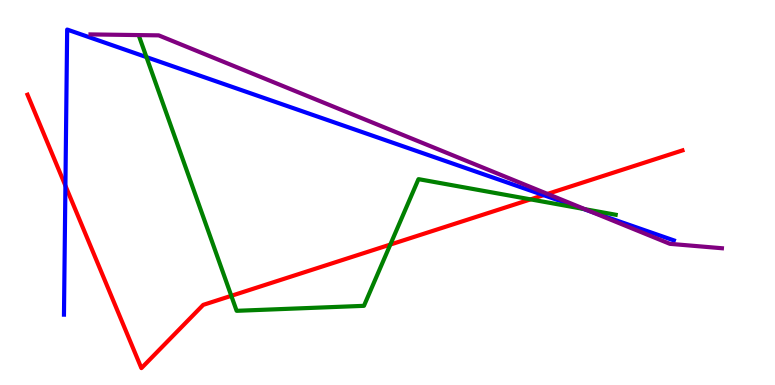[{'lines': ['blue', 'red'], 'intersections': [{'x': 0.844, 'y': 5.18}, {'x': 7.01, 'y': 4.93}]}, {'lines': ['green', 'red'], 'intersections': [{'x': 2.98, 'y': 2.32}, {'x': 5.04, 'y': 3.65}, {'x': 6.85, 'y': 4.82}]}, {'lines': ['purple', 'red'], 'intersections': [{'x': 7.06, 'y': 4.96}]}, {'lines': ['blue', 'green'], 'intersections': [{'x': 1.89, 'y': 8.52}, {'x': 7.52, 'y': 4.58}]}, {'lines': ['blue', 'purple'], 'intersections': [{'x': 7.61, 'y': 4.51}]}, {'lines': ['green', 'purple'], 'intersections': [{'x': 7.55, 'y': 4.57}]}]